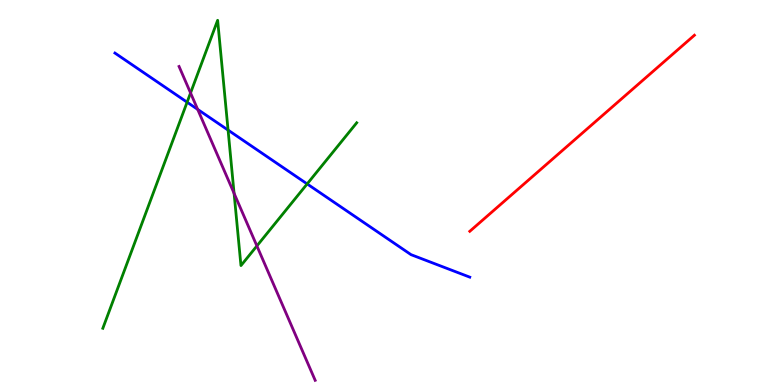[{'lines': ['blue', 'red'], 'intersections': []}, {'lines': ['green', 'red'], 'intersections': []}, {'lines': ['purple', 'red'], 'intersections': []}, {'lines': ['blue', 'green'], 'intersections': [{'x': 2.41, 'y': 7.35}, {'x': 2.94, 'y': 6.62}, {'x': 3.96, 'y': 5.22}]}, {'lines': ['blue', 'purple'], 'intersections': [{'x': 2.55, 'y': 7.16}]}, {'lines': ['green', 'purple'], 'intersections': [{'x': 2.46, 'y': 7.59}, {'x': 3.02, 'y': 4.98}, {'x': 3.31, 'y': 3.61}]}]